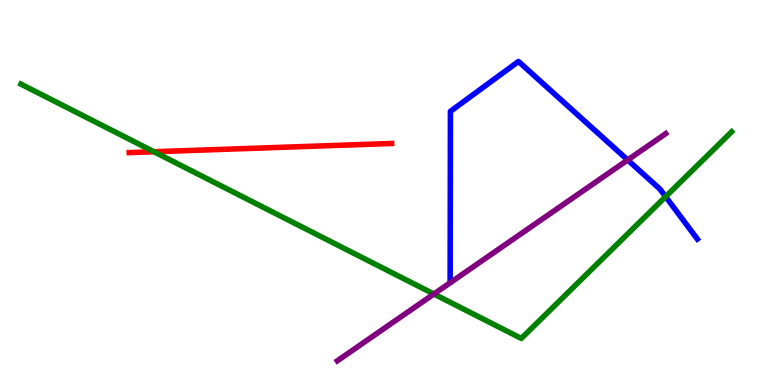[{'lines': ['blue', 'red'], 'intersections': []}, {'lines': ['green', 'red'], 'intersections': [{'x': 1.99, 'y': 6.06}]}, {'lines': ['purple', 'red'], 'intersections': []}, {'lines': ['blue', 'green'], 'intersections': [{'x': 8.59, 'y': 4.89}]}, {'lines': ['blue', 'purple'], 'intersections': [{'x': 8.1, 'y': 5.84}]}, {'lines': ['green', 'purple'], 'intersections': [{'x': 5.6, 'y': 2.36}]}]